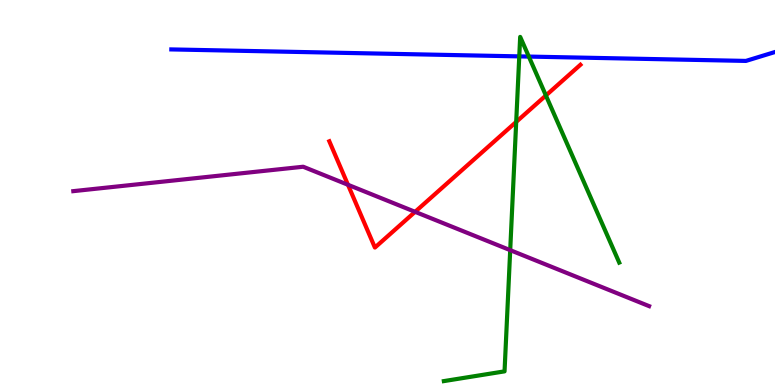[{'lines': ['blue', 'red'], 'intersections': []}, {'lines': ['green', 'red'], 'intersections': [{'x': 6.66, 'y': 6.83}, {'x': 7.04, 'y': 7.52}]}, {'lines': ['purple', 'red'], 'intersections': [{'x': 4.49, 'y': 5.2}, {'x': 5.36, 'y': 4.5}]}, {'lines': ['blue', 'green'], 'intersections': [{'x': 6.7, 'y': 8.54}, {'x': 6.82, 'y': 8.53}]}, {'lines': ['blue', 'purple'], 'intersections': []}, {'lines': ['green', 'purple'], 'intersections': [{'x': 6.58, 'y': 3.5}]}]